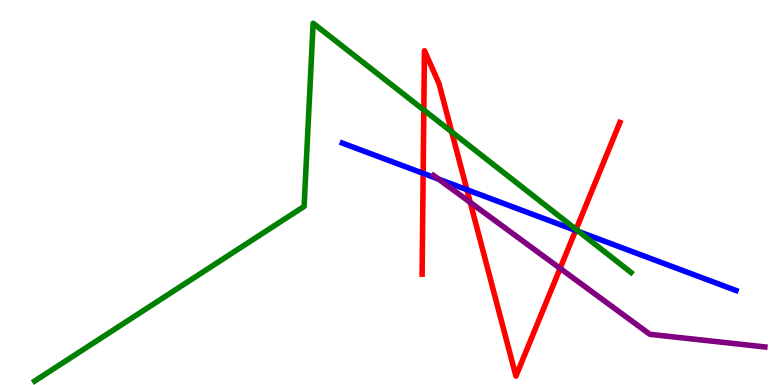[{'lines': ['blue', 'red'], 'intersections': [{'x': 5.46, 'y': 5.5}, {'x': 6.02, 'y': 5.07}, {'x': 7.43, 'y': 4.01}]}, {'lines': ['green', 'red'], 'intersections': [{'x': 5.47, 'y': 7.14}, {'x': 5.83, 'y': 6.57}, {'x': 7.43, 'y': 4.04}]}, {'lines': ['purple', 'red'], 'intersections': [{'x': 6.07, 'y': 4.74}, {'x': 7.23, 'y': 3.03}]}, {'lines': ['blue', 'green'], 'intersections': [{'x': 7.47, 'y': 3.98}]}, {'lines': ['blue', 'purple'], 'intersections': [{'x': 5.66, 'y': 5.35}]}, {'lines': ['green', 'purple'], 'intersections': []}]